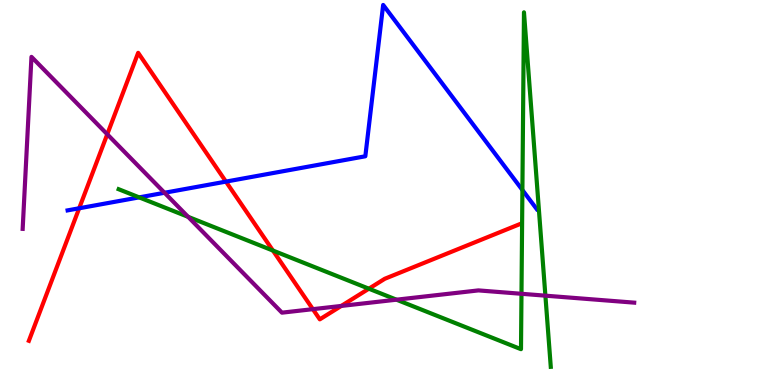[{'lines': ['blue', 'red'], 'intersections': [{'x': 1.02, 'y': 4.59}, {'x': 2.92, 'y': 5.28}]}, {'lines': ['green', 'red'], 'intersections': [{'x': 3.52, 'y': 3.49}, {'x': 4.76, 'y': 2.5}]}, {'lines': ['purple', 'red'], 'intersections': [{'x': 1.38, 'y': 6.51}, {'x': 4.04, 'y': 1.97}, {'x': 4.4, 'y': 2.05}]}, {'lines': ['blue', 'green'], 'intersections': [{'x': 1.8, 'y': 4.87}, {'x': 6.74, 'y': 5.06}]}, {'lines': ['blue', 'purple'], 'intersections': [{'x': 2.12, 'y': 4.99}]}, {'lines': ['green', 'purple'], 'intersections': [{'x': 2.43, 'y': 4.37}, {'x': 5.12, 'y': 2.22}, {'x': 6.73, 'y': 2.37}, {'x': 7.04, 'y': 2.32}]}]